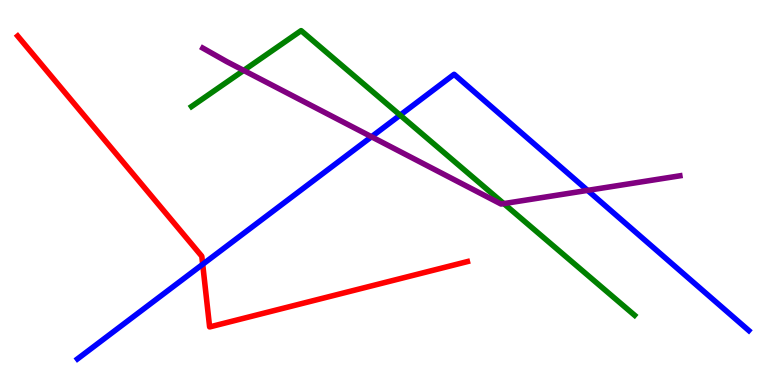[{'lines': ['blue', 'red'], 'intersections': [{'x': 2.62, 'y': 3.14}]}, {'lines': ['green', 'red'], 'intersections': []}, {'lines': ['purple', 'red'], 'intersections': []}, {'lines': ['blue', 'green'], 'intersections': [{'x': 5.16, 'y': 7.01}]}, {'lines': ['blue', 'purple'], 'intersections': [{'x': 4.79, 'y': 6.45}, {'x': 7.58, 'y': 5.06}]}, {'lines': ['green', 'purple'], 'intersections': [{'x': 3.14, 'y': 8.17}, {'x': 6.5, 'y': 4.71}]}]